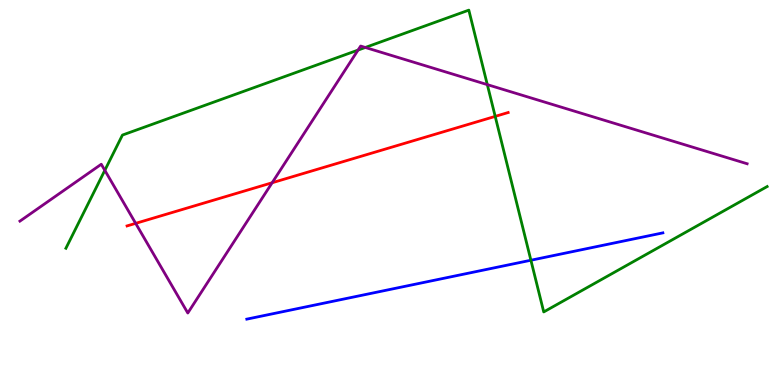[{'lines': ['blue', 'red'], 'intersections': []}, {'lines': ['green', 'red'], 'intersections': [{'x': 6.39, 'y': 6.98}]}, {'lines': ['purple', 'red'], 'intersections': [{'x': 1.75, 'y': 4.2}, {'x': 3.51, 'y': 5.25}]}, {'lines': ['blue', 'green'], 'intersections': [{'x': 6.85, 'y': 3.24}]}, {'lines': ['blue', 'purple'], 'intersections': []}, {'lines': ['green', 'purple'], 'intersections': [{'x': 1.35, 'y': 5.58}, {'x': 4.62, 'y': 8.7}, {'x': 4.71, 'y': 8.77}, {'x': 6.29, 'y': 7.8}]}]